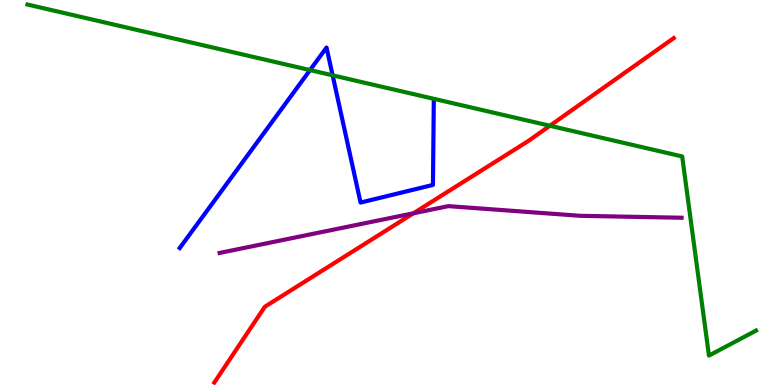[{'lines': ['blue', 'red'], 'intersections': []}, {'lines': ['green', 'red'], 'intersections': [{'x': 7.1, 'y': 6.73}]}, {'lines': ['purple', 'red'], 'intersections': [{'x': 5.33, 'y': 4.46}]}, {'lines': ['blue', 'green'], 'intersections': [{'x': 4.0, 'y': 8.18}, {'x': 4.29, 'y': 8.04}]}, {'lines': ['blue', 'purple'], 'intersections': []}, {'lines': ['green', 'purple'], 'intersections': []}]